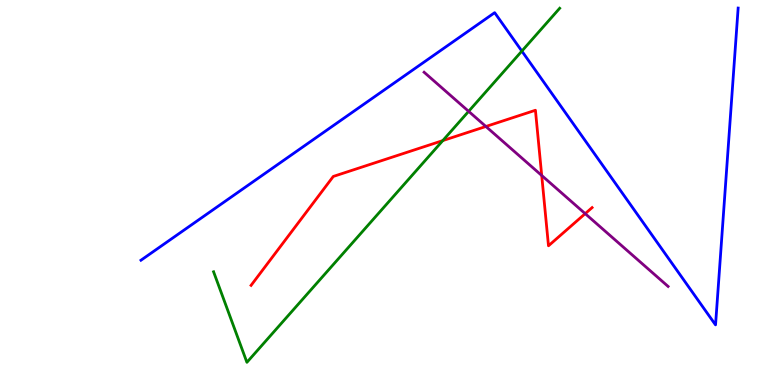[{'lines': ['blue', 'red'], 'intersections': []}, {'lines': ['green', 'red'], 'intersections': [{'x': 5.71, 'y': 6.35}]}, {'lines': ['purple', 'red'], 'intersections': [{'x': 6.27, 'y': 6.71}, {'x': 6.99, 'y': 5.44}, {'x': 7.55, 'y': 4.45}]}, {'lines': ['blue', 'green'], 'intersections': [{'x': 6.73, 'y': 8.67}]}, {'lines': ['blue', 'purple'], 'intersections': []}, {'lines': ['green', 'purple'], 'intersections': [{'x': 6.05, 'y': 7.11}]}]